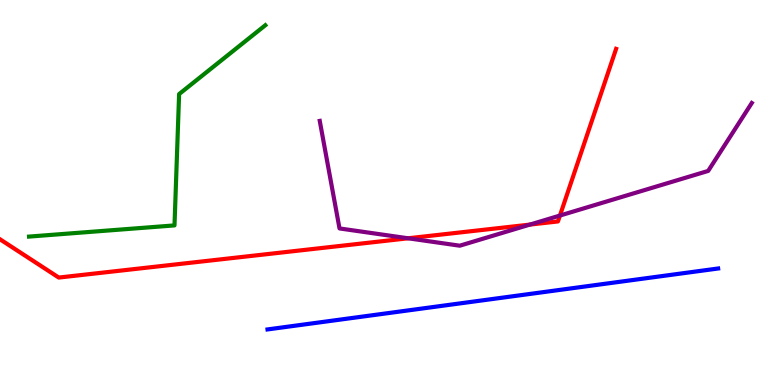[{'lines': ['blue', 'red'], 'intersections': []}, {'lines': ['green', 'red'], 'intersections': []}, {'lines': ['purple', 'red'], 'intersections': [{'x': 5.27, 'y': 3.81}, {'x': 6.84, 'y': 4.17}, {'x': 7.22, 'y': 4.4}]}, {'lines': ['blue', 'green'], 'intersections': []}, {'lines': ['blue', 'purple'], 'intersections': []}, {'lines': ['green', 'purple'], 'intersections': []}]